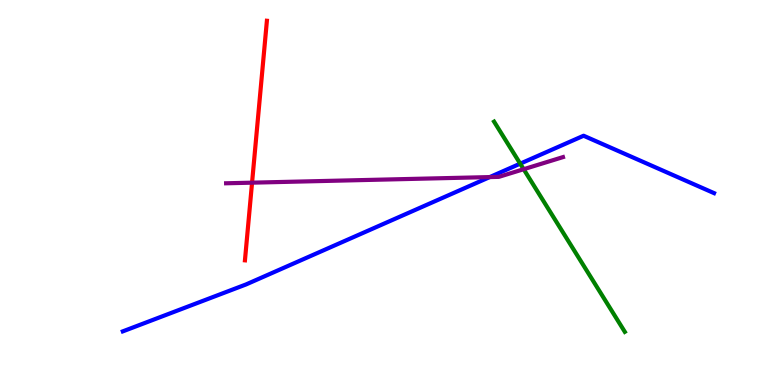[{'lines': ['blue', 'red'], 'intersections': []}, {'lines': ['green', 'red'], 'intersections': []}, {'lines': ['purple', 'red'], 'intersections': [{'x': 3.25, 'y': 5.26}]}, {'lines': ['blue', 'green'], 'intersections': [{'x': 6.71, 'y': 5.75}]}, {'lines': ['blue', 'purple'], 'intersections': [{'x': 6.32, 'y': 5.4}]}, {'lines': ['green', 'purple'], 'intersections': [{'x': 6.76, 'y': 5.6}]}]